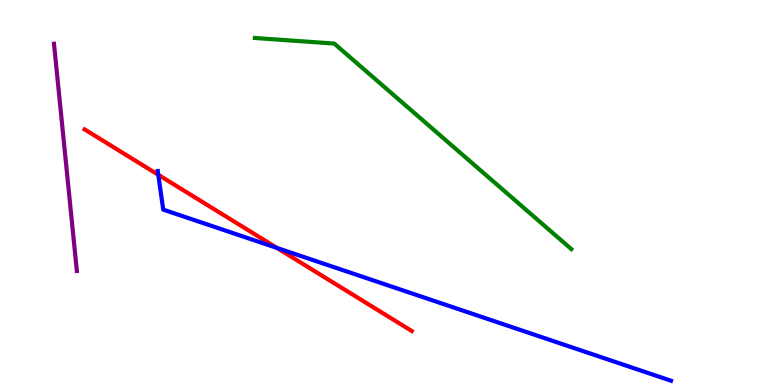[{'lines': ['blue', 'red'], 'intersections': [{'x': 2.04, 'y': 5.46}, {'x': 3.57, 'y': 3.56}]}, {'lines': ['green', 'red'], 'intersections': []}, {'lines': ['purple', 'red'], 'intersections': []}, {'lines': ['blue', 'green'], 'intersections': []}, {'lines': ['blue', 'purple'], 'intersections': []}, {'lines': ['green', 'purple'], 'intersections': []}]